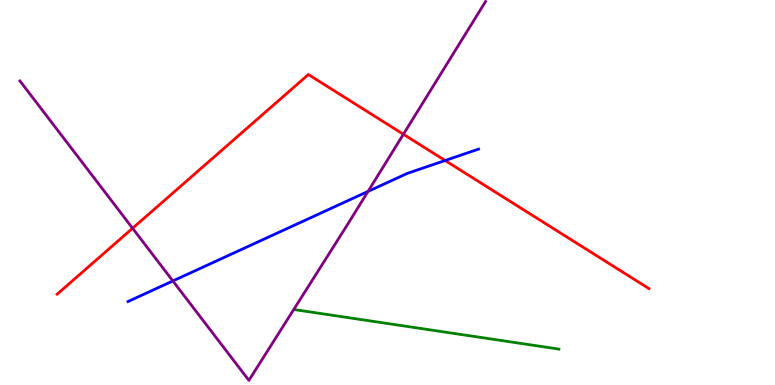[{'lines': ['blue', 'red'], 'intersections': [{'x': 5.74, 'y': 5.83}]}, {'lines': ['green', 'red'], 'intersections': []}, {'lines': ['purple', 'red'], 'intersections': [{'x': 1.71, 'y': 4.07}, {'x': 5.21, 'y': 6.51}]}, {'lines': ['blue', 'green'], 'intersections': []}, {'lines': ['blue', 'purple'], 'intersections': [{'x': 2.23, 'y': 2.7}, {'x': 4.75, 'y': 5.03}]}, {'lines': ['green', 'purple'], 'intersections': []}]